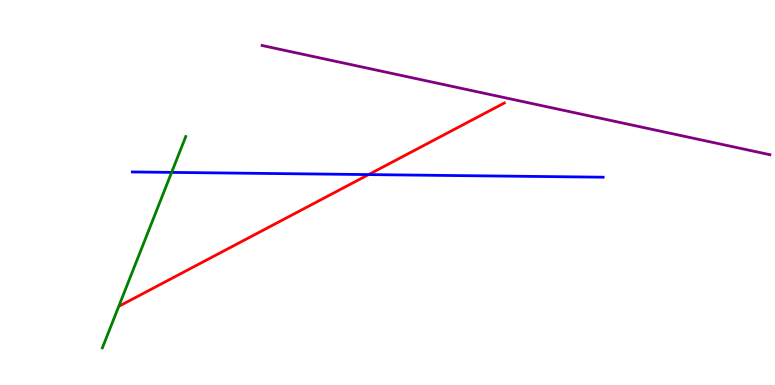[{'lines': ['blue', 'red'], 'intersections': [{'x': 4.76, 'y': 5.47}]}, {'lines': ['green', 'red'], 'intersections': []}, {'lines': ['purple', 'red'], 'intersections': []}, {'lines': ['blue', 'green'], 'intersections': [{'x': 2.21, 'y': 5.52}]}, {'lines': ['blue', 'purple'], 'intersections': []}, {'lines': ['green', 'purple'], 'intersections': []}]